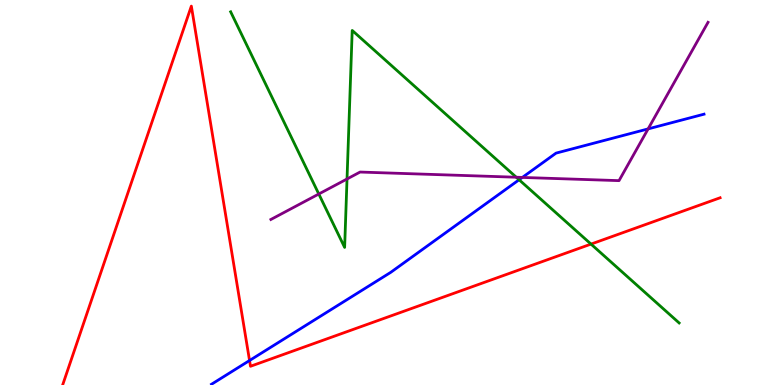[{'lines': ['blue', 'red'], 'intersections': [{'x': 3.22, 'y': 0.636}]}, {'lines': ['green', 'red'], 'intersections': [{'x': 7.63, 'y': 3.66}]}, {'lines': ['purple', 'red'], 'intersections': []}, {'lines': ['blue', 'green'], 'intersections': [{'x': 6.7, 'y': 5.33}]}, {'lines': ['blue', 'purple'], 'intersections': [{'x': 6.74, 'y': 5.39}, {'x': 8.36, 'y': 6.65}]}, {'lines': ['green', 'purple'], 'intersections': [{'x': 4.11, 'y': 4.96}, {'x': 4.48, 'y': 5.35}, {'x': 6.66, 'y': 5.4}]}]